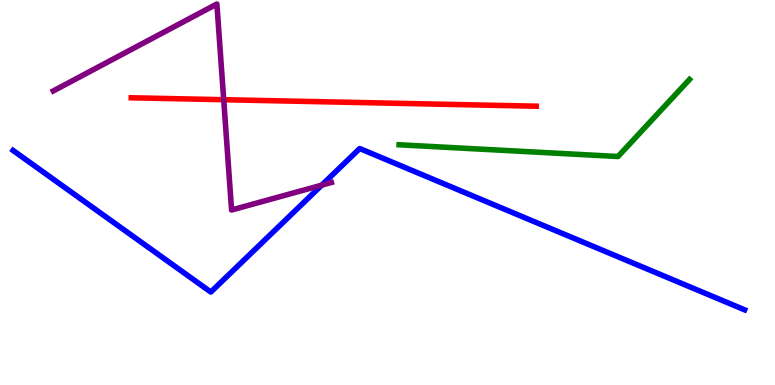[{'lines': ['blue', 'red'], 'intersections': []}, {'lines': ['green', 'red'], 'intersections': []}, {'lines': ['purple', 'red'], 'intersections': [{'x': 2.89, 'y': 7.41}]}, {'lines': ['blue', 'green'], 'intersections': []}, {'lines': ['blue', 'purple'], 'intersections': [{'x': 4.15, 'y': 5.19}]}, {'lines': ['green', 'purple'], 'intersections': []}]